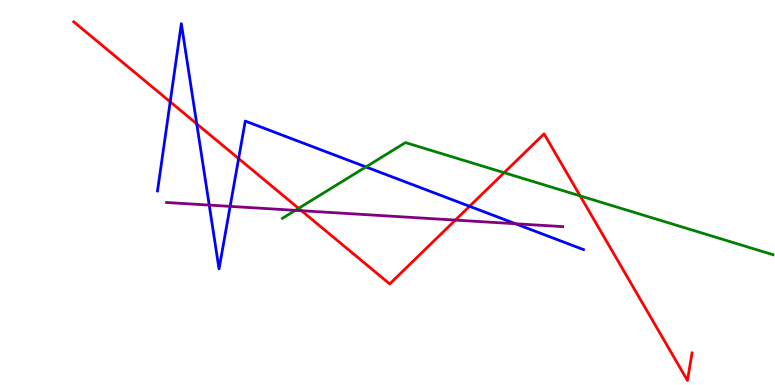[{'lines': ['blue', 'red'], 'intersections': [{'x': 2.2, 'y': 7.36}, {'x': 2.54, 'y': 6.78}, {'x': 3.08, 'y': 5.88}, {'x': 6.06, 'y': 4.64}]}, {'lines': ['green', 'red'], 'intersections': [{'x': 3.85, 'y': 4.59}, {'x': 6.5, 'y': 5.51}, {'x': 7.49, 'y': 4.91}]}, {'lines': ['purple', 'red'], 'intersections': [{'x': 3.89, 'y': 4.53}, {'x': 5.88, 'y': 4.28}]}, {'lines': ['blue', 'green'], 'intersections': [{'x': 4.72, 'y': 5.66}]}, {'lines': ['blue', 'purple'], 'intersections': [{'x': 2.7, 'y': 4.67}, {'x': 2.97, 'y': 4.64}, {'x': 6.65, 'y': 4.19}]}, {'lines': ['green', 'purple'], 'intersections': [{'x': 3.81, 'y': 4.54}]}]